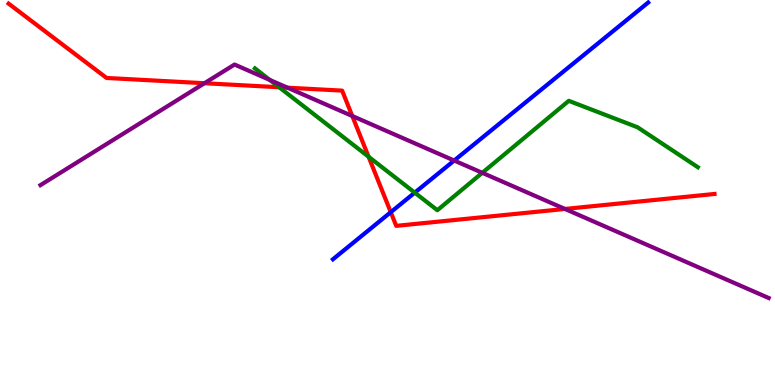[{'lines': ['blue', 'red'], 'intersections': [{'x': 5.04, 'y': 4.49}]}, {'lines': ['green', 'red'], 'intersections': [{'x': 3.6, 'y': 7.73}, {'x': 4.76, 'y': 5.93}]}, {'lines': ['purple', 'red'], 'intersections': [{'x': 2.64, 'y': 7.84}, {'x': 3.71, 'y': 7.72}, {'x': 4.55, 'y': 6.99}, {'x': 7.29, 'y': 4.57}]}, {'lines': ['blue', 'green'], 'intersections': [{'x': 5.35, 'y': 5.0}]}, {'lines': ['blue', 'purple'], 'intersections': [{'x': 5.86, 'y': 5.83}]}, {'lines': ['green', 'purple'], 'intersections': [{'x': 3.48, 'y': 7.92}, {'x': 6.22, 'y': 5.51}]}]